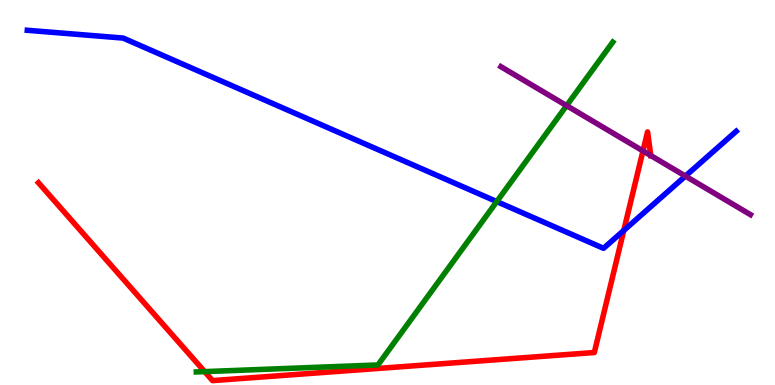[{'lines': ['blue', 'red'], 'intersections': [{'x': 8.05, 'y': 4.01}]}, {'lines': ['green', 'red'], 'intersections': [{'x': 2.64, 'y': 0.347}]}, {'lines': ['purple', 'red'], 'intersections': [{'x': 8.3, 'y': 6.08}, {'x': 8.4, 'y': 5.96}]}, {'lines': ['blue', 'green'], 'intersections': [{'x': 6.41, 'y': 4.76}]}, {'lines': ['blue', 'purple'], 'intersections': [{'x': 8.84, 'y': 5.43}]}, {'lines': ['green', 'purple'], 'intersections': [{'x': 7.31, 'y': 7.26}]}]